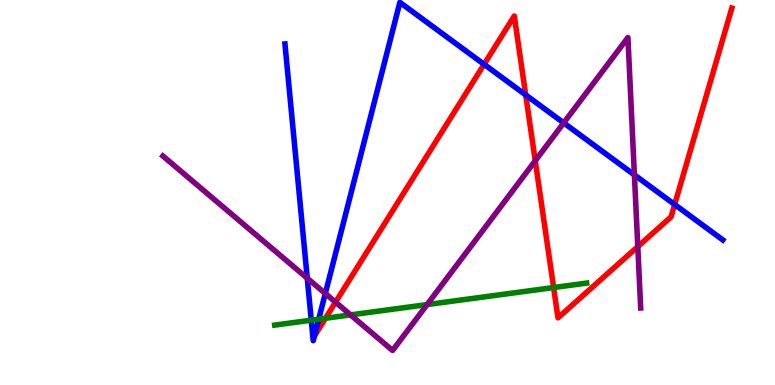[{'lines': ['blue', 'red'], 'intersections': [{'x': 4.06, 'y': 1.27}, {'x': 6.25, 'y': 8.33}, {'x': 6.78, 'y': 7.53}, {'x': 8.71, 'y': 4.69}]}, {'lines': ['green', 'red'], 'intersections': [{'x': 4.2, 'y': 1.73}, {'x': 7.14, 'y': 2.53}]}, {'lines': ['purple', 'red'], 'intersections': [{'x': 4.33, 'y': 2.15}, {'x': 6.91, 'y': 5.82}, {'x': 8.23, 'y': 3.59}]}, {'lines': ['blue', 'green'], 'intersections': [{'x': 4.02, 'y': 1.68}, {'x': 4.11, 'y': 1.71}]}, {'lines': ['blue', 'purple'], 'intersections': [{'x': 3.96, 'y': 2.77}, {'x': 4.2, 'y': 2.38}, {'x': 7.27, 'y': 6.81}, {'x': 8.19, 'y': 5.46}]}, {'lines': ['green', 'purple'], 'intersections': [{'x': 4.52, 'y': 1.82}, {'x': 5.51, 'y': 2.09}]}]